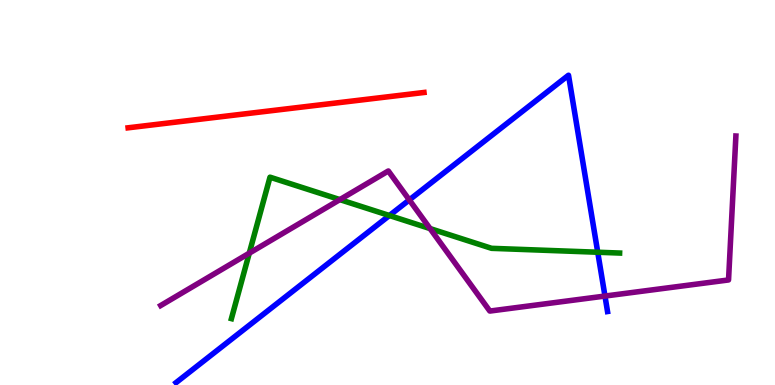[{'lines': ['blue', 'red'], 'intersections': []}, {'lines': ['green', 'red'], 'intersections': []}, {'lines': ['purple', 'red'], 'intersections': []}, {'lines': ['blue', 'green'], 'intersections': [{'x': 5.02, 'y': 4.4}, {'x': 7.71, 'y': 3.45}]}, {'lines': ['blue', 'purple'], 'intersections': [{'x': 5.28, 'y': 4.81}, {'x': 7.81, 'y': 2.31}]}, {'lines': ['green', 'purple'], 'intersections': [{'x': 3.22, 'y': 3.42}, {'x': 4.39, 'y': 4.82}, {'x': 5.55, 'y': 4.06}]}]